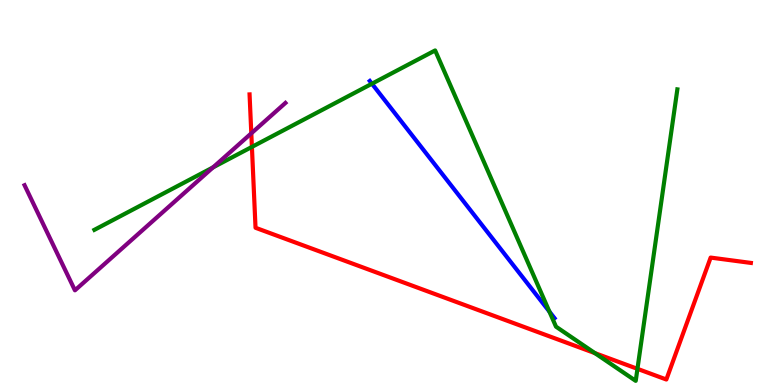[{'lines': ['blue', 'red'], 'intersections': []}, {'lines': ['green', 'red'], 'intersections': [{'x': 3.25, 'y': 6.18}, {'x': 7.68, 'y': 0.828}, {'x': 8.23, 'y': 0.42}]}, {'lines': ['purple', 'red'], 'intersections': [{'x': 3.24, 'y': 6.54}]}, {'lines': ['blue', 'green'], 'intersections': [{'x': 4.8, 'y': 7.83}, {'x': 7.09, 'y': 1.91}]}, {'lines': ['blue', 'purple'], 'intersections': []}, {'lines': ['green', 'purple'], 'intersections': [{'x': 2.75, 'y': 5.65}]}]